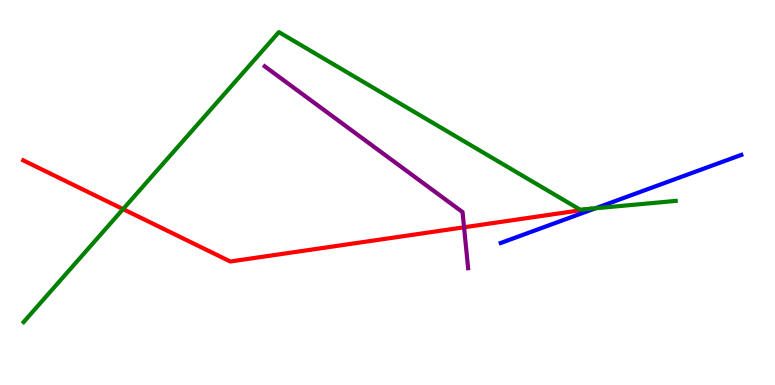[{'lines': ['blue', 'red'], 'intersections': []}, {'lines': ['green', 'red'], 'intersections': [{'x': 1.59, 'y': 4.57}]}, {'lines': ['purple', 'red'], 'intersections': [{'x': 5.99, 'y': 4.1}]}, {'lines': ['blue', 'green'], 'intersections': [{'x': 7.68, 'y': 4.59}]}, {'lines': ['blue', 'purple'], 'intersections': []}, {'lines': ['green', 'purple'], 'intersections': []}]